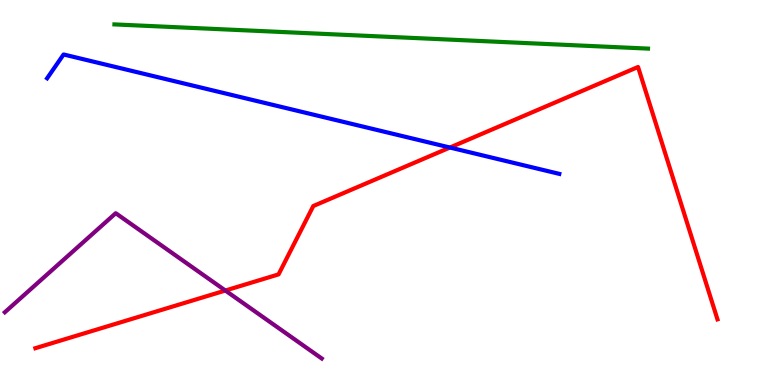[{'lines': ['blue', 'red'], 'intersections': [{'x': 5.81, 'y': 6.17}]}, {'lines': ['green', 'red'], 'intersections': []}, {'lines': ['purple', 'red'], 'intersections': [{'x': 2.91, 'y': 2.45}]}, {'lines': ['blue', 'green'], 'intersections': []}, {'lines': ['blue', 'purple'], 'intersections': []}, {'lines': ['green', 'purple'], 'intersections': []}]